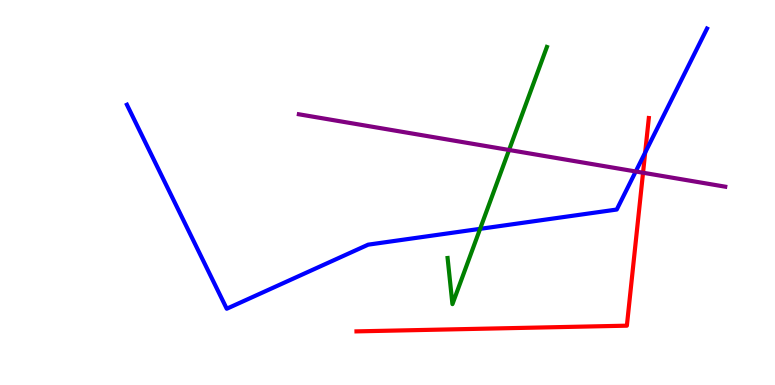[{'lines': ['blue', 'red'], 'intersections': [{'x': 8.32, 'y': 6.04}]}, {'lines': ['green', 'red'], 'intersections': []}, {'lines': ['purple', 'red'], 'intersections': [{'x': 8.3, 'y': 5.51}]}, {'lines': ['blue', 'green'], 'intersections': [{'x': 6.19, 'y': 4.06}]}, {'lines': ['blue', 'purple'], 'intersections': [{'x': 8.2, 'y': 5.55}]}, {'lines': ['green', 'purple'], 'intersections': [{'x': 6.57, 'y': 6.1}]}]